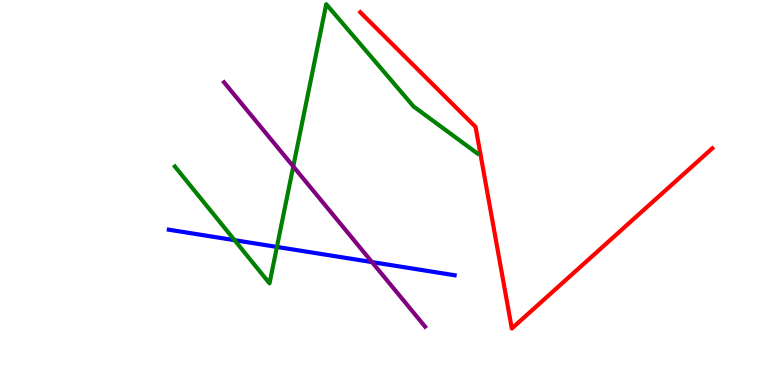[{'lines': ['blue', 'red'], 'intersections': []}, {'lines': ['green', 'red'], 'intersections': []}, {'lines': ['purple', 'red'], 'intersections': []}, {'lines': ['blue', 'green'], 'intersections': [{'x': 3.03, 'y': 3.76}, {'x': 3.57, 'y': 3.59}]}, {'lines': ['blue', 'purple'], 'intersections': [{'x': 4.8, 'y': 3.19}]}, {'lines': ['green', 'purple'], 'intersections': [{'x': 3.78, 'y': 5.68}]}]